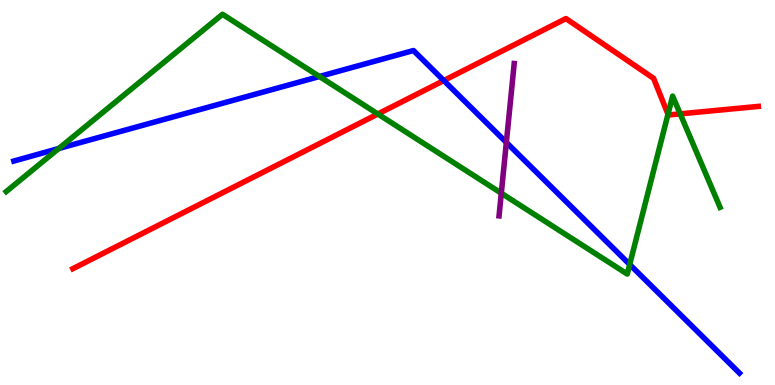[{'lines': ['blue', 'red'], 'intersections': [{'x': 5.73, 'y': 7.91}]}, {'lines': ['green', 'red'], 'intersections': [{'x': 4.88, 'y': 7.04}, {'x': 8.62, 'y': 7.03}, {'x': 8.78, 'y': 7.04}]}, {'lines': ['purple', 'red'], 'intersections': []}, {'lines': ['blue', 'green'], 'intersections': [{'x': 0.758, 'y': 6.14}, {'x': 4.12, 'y': 8.01}, {'x': 8.13, 'y': 3.13}]}, {'lines': ['blue', 'purple'], 'intersections': [{'x': 6.53, 'y': 6.3}]}, {'lines': ['green', 'purple'], 'intersections': [{'x': 6.47, 'y': 4.98}]}]